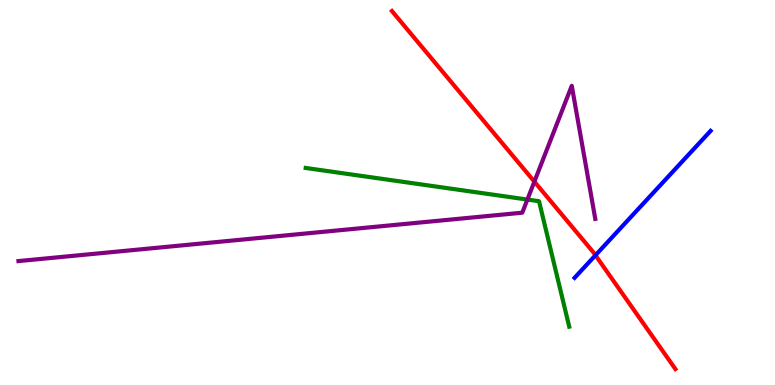[{'lines': ['blue', 'red'], 'intersections': [{'x': 7.68, 'y': 3.37}]}, {'lines': ['green', 'red'], 'intersections': []}, {'lines': ['purple', 'red'], 'intersections': [{'x': 6.9, 'y': 5.28}]}, {'lines': ['blue', 'green'], 'intersections': []}, {'lines': ['blue', 'purple'], 'intersections': []}, {'lines': ['green', 'purple'], 'intersections': [{'x': 6.81, 'y': 4.82}]}]